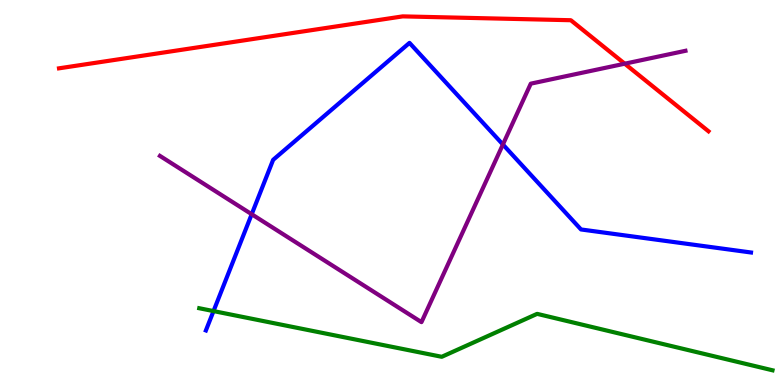[{'lines': ['blue', 'red'], 'intersections': []}, {'lines': ['green', 'red'], 'intersections': []}, {'lines': ['purple', 'red'], 'intersections': [{'x': 8.06, 'y': 8.35}]}, {'lines': ['blue', 'green'], 'intersections': [{'x': 2.76, 'y': 1.92}]}, {'lines': ['blue', 'purple'], 'intersections': [{'x': 3.25, 'y': 4.44}, {'x': 6.49, 'y': 6.25}]}, {'lines': ['green', 'purple'], 'intersections': []}]